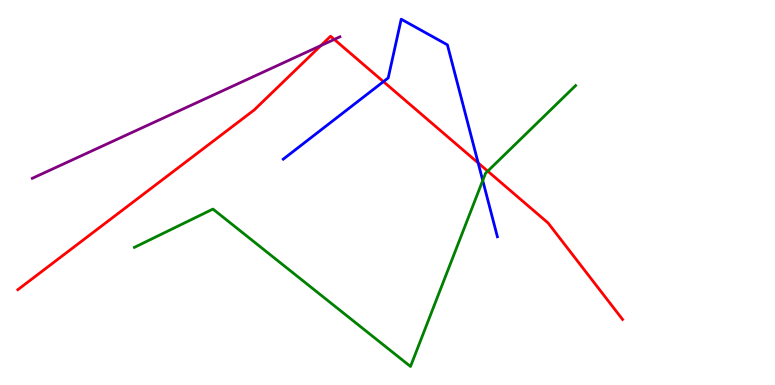[{'lines': ['blue', 'red'], 'intersections': [{'x': 4.95, 'y': 7.88}, {'x': 6.17, 'y': 5.77}]}, {'lines': ['green', 'red'], 'intersections': [{'x': 6.29, 'y': 5.55}]}, {'lines': ['purple', 'red'], 'intersections': [{'x': 4.14, 'y': 8.82}, {'x': 4.31, 'y': 8.98}]}, {'lines': ['blue', 'green'], 'intersections': [{'x': 6.23, 'y': 5.31}]}, {'lines': ['blue', 'purple'], 'intersections': []}, {'lines': ['green', 'purple'], 'intersections': []}]